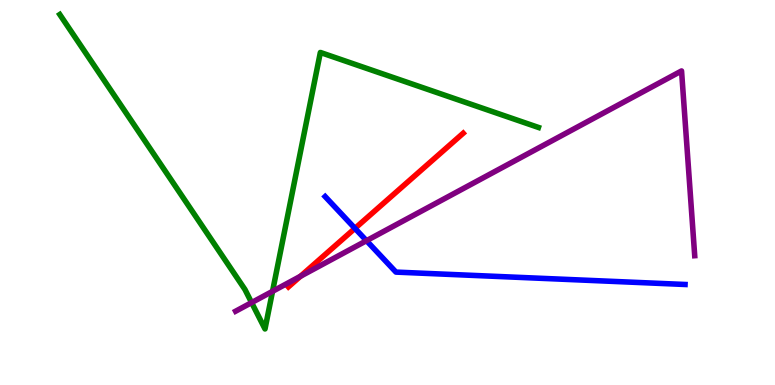[{'lines': ['blue', 'red'], 'intersections': [{'x': 4.58, 'y': 4.07}]}, {'lines': ['green', 'red'], 'intersections': []}, {'lines': ['purple', 'red'], 'intersections': [{'x': 3.88, 'y': 2.82}]}, {'lines': ['blue', 'green'], 'intersections': []}, {'lines': ['blue', 'purple'], 'intersections': [{'x': 4.73, 'y': 3.75}]}, {'lines': ['green', 'purple'], 'intersections': [{'x': 3.25, 'y': 2.14}, {'x': 3.52, 'y': 2.43}]}]